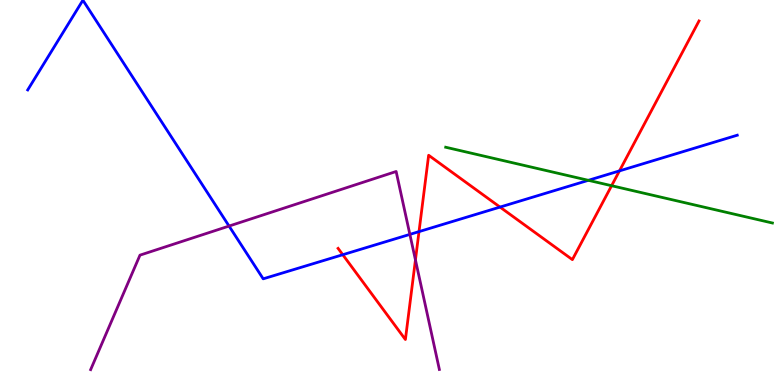[{'lines': ['blue', 'red'], 'intersections': [{'x': 4.42, 'y': 3.38}, {'x': 5.41, 'y': 3.98}, {'x': 6.45, 'y': 4.62}, {'x': 7.99, 'y': 5.56}]}, {'lines': ['green', 'red'], 'intersections': [{'x': 7.89, 'y': 5.18}]}, {'lines': ['purple', 'red'], 'intersections': [{'x': 5.36, 'y': 3.25}]}, {'lines': ['blue', 'green'], 'intersections': [{'x': 7.59, 'y': 5.32}]}, {'lines': ['blue', 'purple'], 'intersections': [{'x': 2.96, 'y': 4.13}, {'x': 5.29, 'y': 3.91}]}, {'lines': ['green', 'purple'], 'intersections': []}]